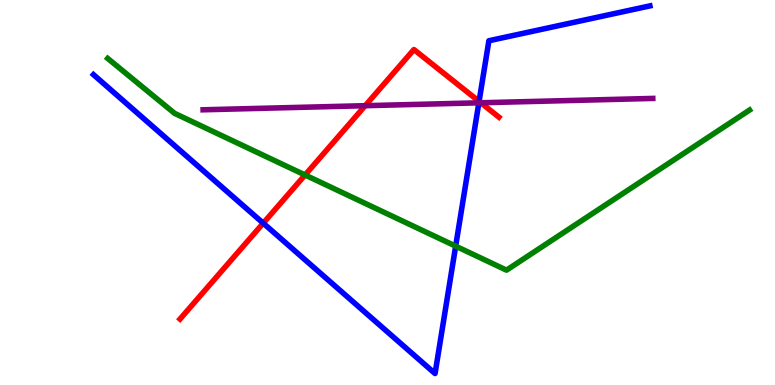[{'lines': ['blue', 'red'], 'intersections': [{'x': 3.4, 'y': 4.2}, {'x': 6.18, 'y': 7.37}]}, {'lines': ['green', 'red'], 'intersections': [{'x': 3.94, 'y': 5.45}]}, {'lines': ['purple', 'red'], 'intersections': [{'x': 4.71, 'y': 7.25}, {'x': 6.2, 'y': 7.33}]}, {'lines': ['blue', 'green'], 'intersections': [{'x': 5.88, 'y': 3.61}]}, {'lines': ['blue', 'purple'], 'intersections': [{'x': 6.18, 'y': 7.33}]}, {'lines': ['green', 'purple'], 'intersections': []}]